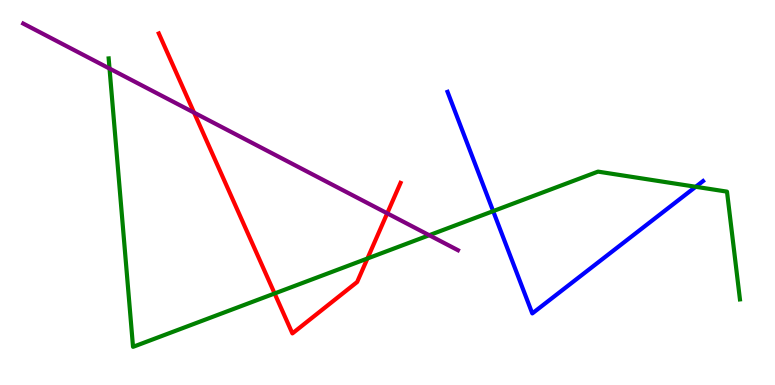[{'lines': ['blue', 'red'], 'intersections': []}, {'lines': ['green', 'red'], 'intersections': [{'x': 3.54, 'y': 2.38}, {'x': 4.74, 'y': 3.29}]}, {'lines': ['purple', 'red'], 'intersections': [{'x': 2.5, 'y': 7.07}, {'x': 5.0, 'y': 4.46}]}, {'lines': ['blue', 'green'], 'intersections': [{'x': 6.36, 'y': 4.52}, {'x': 8.98, 'y': 5.15}]}, {'lines': ['blue', 'purple'], 'intersections': []}, {'lines': ['green', 'purple'], 'intersections': [{'x': 1.41, 'y': 8.22}, {'x': 5.54, 'y': 3.89}]}]